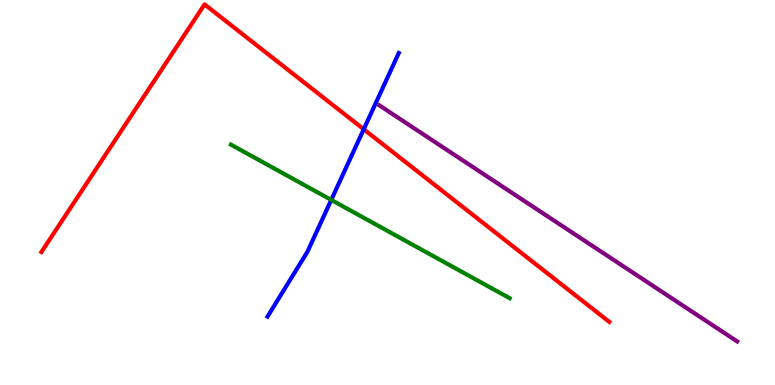[{'lines': ['blue', 'red'], 'intersections': [{'x': 4.69, 'y': 6.64}]}, {'lines': ['green', 'red'], 'intersections': []}, {'lines': ['purple', 'red'], 'intersections': []}, {'lines': ['blue', 'green'], 'intersections': [{'x': 4.27, 'y': 4.81}]}, {'lines': ['blue', 'purple'], 'intersections': []}, {'lines': ['green', 'purple'], 'intersections': []}]